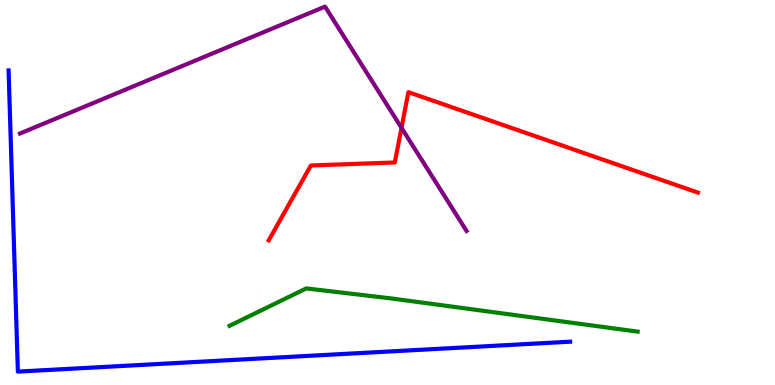[{'lines': ['blue', 'red'], 'intersections': []}, {'lines': ['green', 'red'], 'intersections': []}, {'lines': ['purple', 'red'], 'intersections': [{'x': 5.18, 'y': 6.68}]}, {'lines': ['blue', 'green'], 'intersections': []}, {'lines': ['blue', 'purple'], 'intersections': []}, {'lines': ['green', 'purple'], 'intersections': []}]